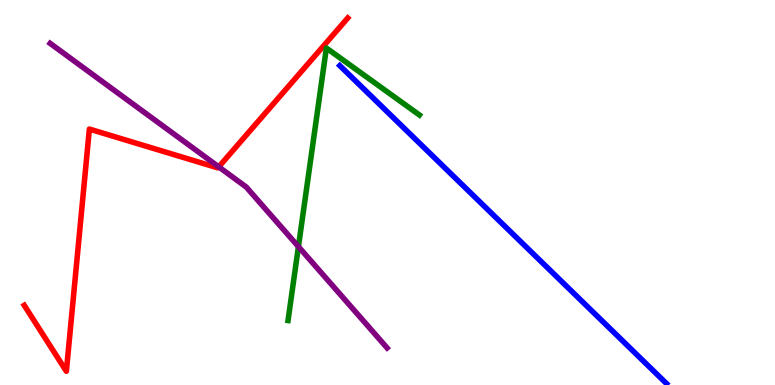[{'lines': ['blue', 'red'], 'intersections': []}, {'lines': ['green', 'red'], 'intersections': []}, {'lines': ['purple', 'red'], 'intersections': [{'x': 2.82, 'y': 5.67}]}, {'lines': ['blue', 'green'], 'intersections': []}, {'lines': ['blue', 'purple'], 'intersections': []}, {'lines': ['green', 'purple'], 'intersections': [{'x': 3.85, 'y': 3.59}]}]